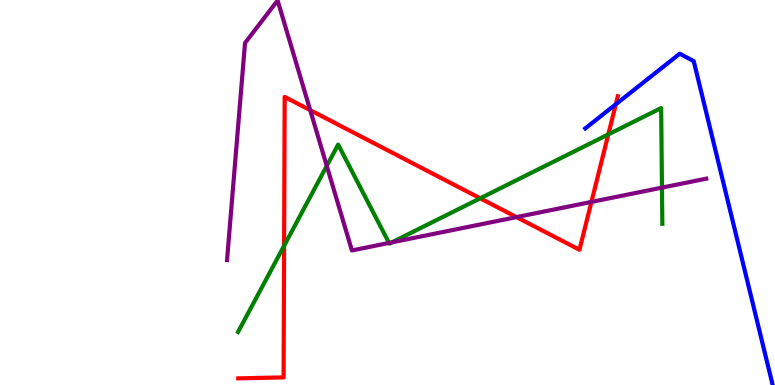[{'lines': ['blue', 'red'], 'intersections': [{'x': 7.95, 'y': 7.29}]}, {'lines': ['green', 'red'], 'intersections': [{'x': 3.67, 'y': 3.62}, {'x': 6.2, 'y': 4.85}, {'x': 7.85, 'y': 6.51}]}, {'lines': ['purple', 'red'], 'intersections': [{'x': 4.0, 'y': 7.14}, {'x': 6.66, 'y': 4.36}, {'x': 7.63, 'y': 4.76}]}, {'lines': ['blue', 'green'], 'intersections': []}, {'lines': ['blue', 'purple'], 'intersections': []}, {'lines': ['green', 'purple'], 'intersections': [{'x': 4.22, 'y': 5.69}, {'x': 5.02, 'y': 3.69}, {'x': 5.06, 'y': 3.71}, {'x': 8.54, 'y': 5.13}]}]